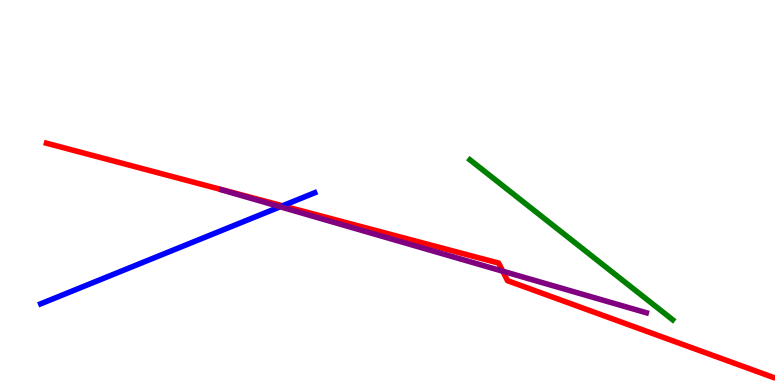[{'lines': ['blue', 'red'], 'intersections': [{'x': 3.65, 'y': 4.65}]}, {'lines': ['green', 'red'], 'intersections': []}, {'lines': ['purple', 'red'], 'intersections': [{'x': 6.49, 'y': 2.96}]}, {'lines': ['blue', 'green'], 'intersections': []}, {'lines': ['blue', 'purple'], 'intersections': [{'x': 3.61, 'y': 4.63}]}, {'lines': ['green', 'purple'], 'intersections': []}]